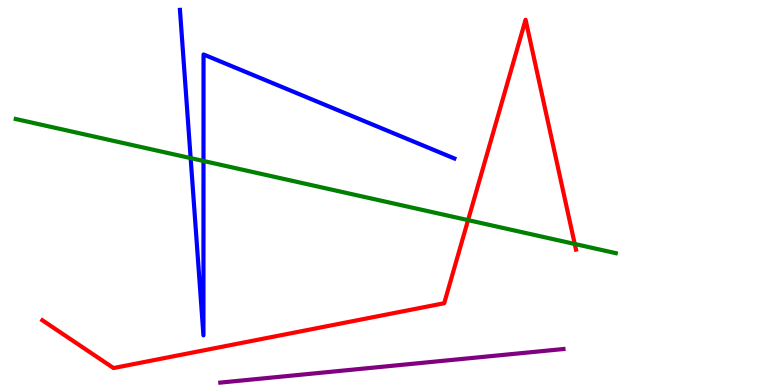[{'lines': ['blue', 'red'], 'intersections': []}, {'lines': ['green', 'red'], 'intersections': [{'x': 6.04, 'y': 4.28}, {'x': 7.42, 'y': 3.66}]}, {'lines': ['purple', 'red'], 'intersections': []}, {'lines': ['blue', 'green'], 'intersections': [{'x': 2.46, 'y': 5.89}, {'x': 2.63, 'y': 5.82}]}, {'lines': ['blue', 'purple'], 'intersections': []}, {'lines': ['green', 'purple'], 'intersections': []}]